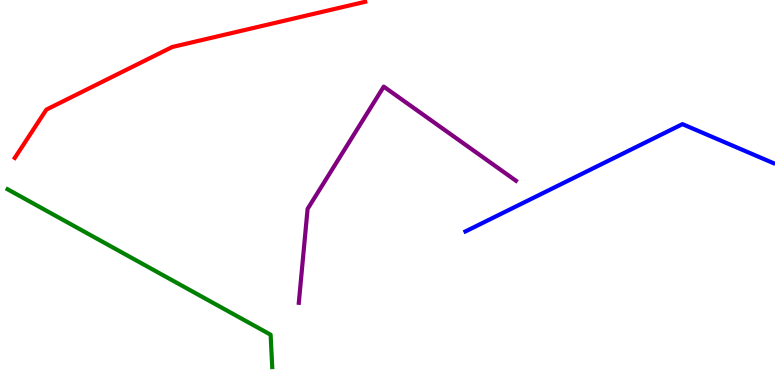[{'lines': ['blue', 'red'], 'intersections': []}, {'lines': ['green', 'red'], 'intersections': []}, {'lines': ['purple', 'red'], 'intersections': []}, {'lines': ['blue', 'green'], 'intersections': []}, {'lines': ['blue', 'purple'], 'intersections': []}, {'lines': ['green', 'purple'], 'intersections': []}]